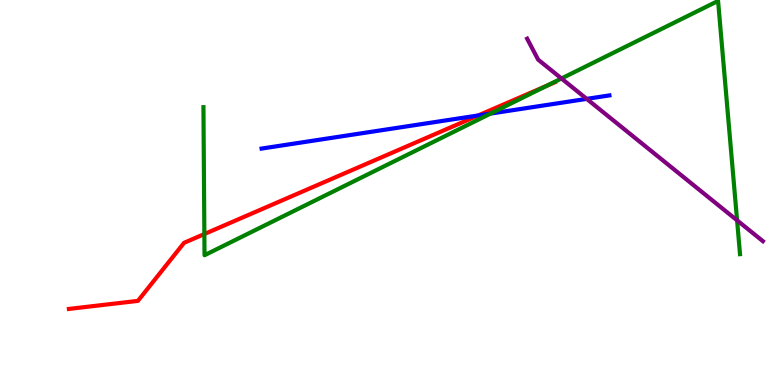[{'lines': ['blue', 'red'], 'intersections': [{'x': 6.17, 'y': 7.0}]}, {'lines': ['green', 'red'], 'intersections': [{'x': 2.64, 'y': 3.92}, {'x': 7.05, 'y': 7.77}]}, {'lines': ['purple', 'red'], 'intersections': []}, {'lines': ['blue', 'green'], 'intersections': [{'x': 6.33, 'y': 7.05}]}, {'lines': ['blue', 'purple'], 'intersections': [{'x': 7.57, 'y': 7.43}]}, {'lines': ['green', 'purple'], 'intersections': [{'x': 7.24, 'y': 7.96}, {'x': 9.51, 'y': 4.28}]}]